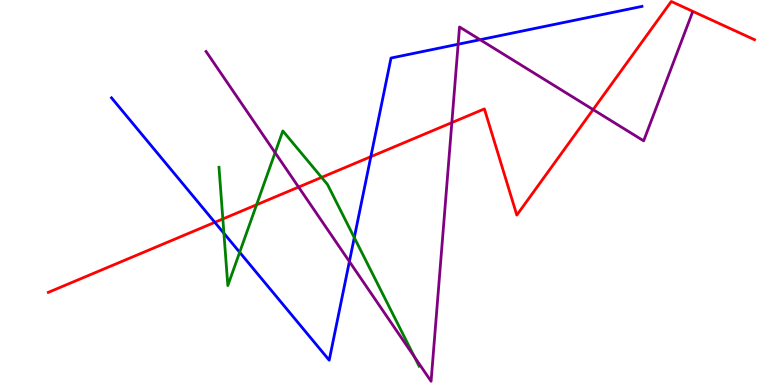[{'lines': ['blue', 'red'], 'intersections': [{'x': 2.77, 'y': 4.23}, {'x': 4.78, 'y': 5.93}]}, {'lines': ['green', 'red'], 'intersections': [{'x': 2.88, 'y': 4.31}, {'x': 3.31, 'y': 4.68}, {'x': 4.15, 'y': 5.39}]}, {'lines': ['purple', 'red'], 'intersections': [{'x': 3.85, 'y': 5.14}, {'x': 5.83, 'y': 6.82}, {'x': 7.65, 'y': 7.15}]}, {'lines': ['blue', 'green'], 'intersections': [{'x': 2.89, 'y': 3.94}, {'x': 3.09, 'y': 3.45}, {'x': 4.57, 'y': 3.83}]}, {'lines': ['blue', 'purple'], 'intersections': [{'x': 4.51, 'y': 3.21}, {'x': 5.91, 'y': 8.85}, {'x': 6.19, 'y': 8.97}]}, {'lines': ['green', 'purple'], 'intersections': [{'x': 3.55, 'y': 6.03}, {'x': 5.35, 'y': 0.729}]}]